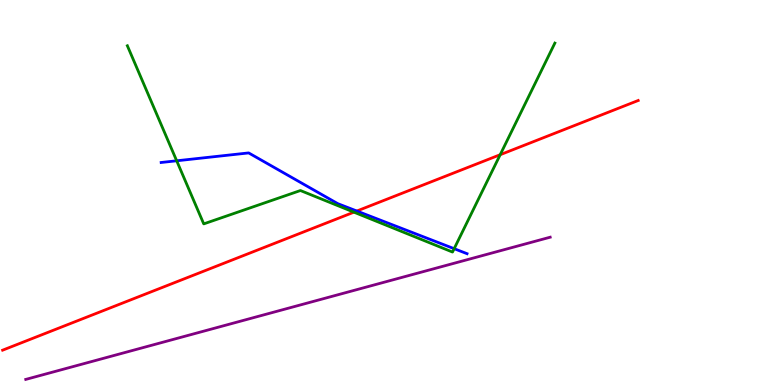[{'lines': ['blue', 'red'], 'intersections': [{'x': 4.6, 'y': 4.52}]}, {'lines': ['green', 'red'], 'intersections': [{'x': 4.57, 'y': 4.49}, {'x': 6.45, 'y': 5.98}]}, {'lines': ['purple', 'red'], 'intersections': []}, {'lines': ['blue', 'green'], 'intersections': [{'x': 2.28, 'y': 5.82}, {'x': 5.86, 'y': 3.54}]}, {'lines': ['blue', 'purple'], 'intersections': []}, {'lines': ['green', 'purple'], 'intersections': []}]